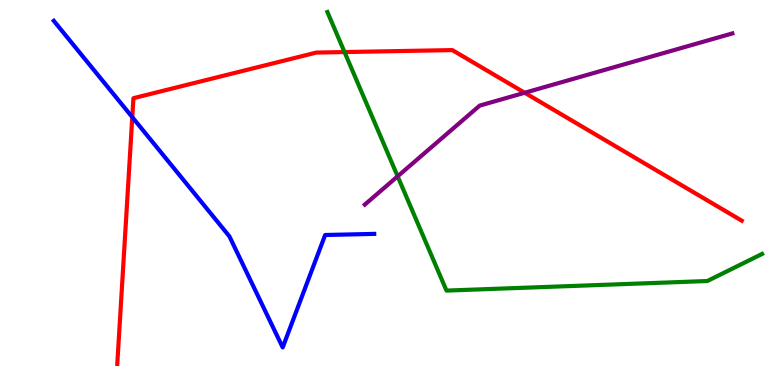[{'lines': ['blue', 'red'], 'intersections': [{'x': 1.71, 'y': 6.96}]}, {'lines': ['green', 'red'], 'intersections': [{'x': 4.45, 'y': 8.65}]}, {'lines': ['purple', 'red'], 'intersections': [{'x': 6.77, 'y': 7.59}]}, {'lines': ['blue', 'green'], 'intersections': []}, {'lines': ['blue', 'purple'], 'intersections': []}, {'lines': ['green', 'purple'], 'intersections': [{'x': 5.13, 'y': 5.42}]}]